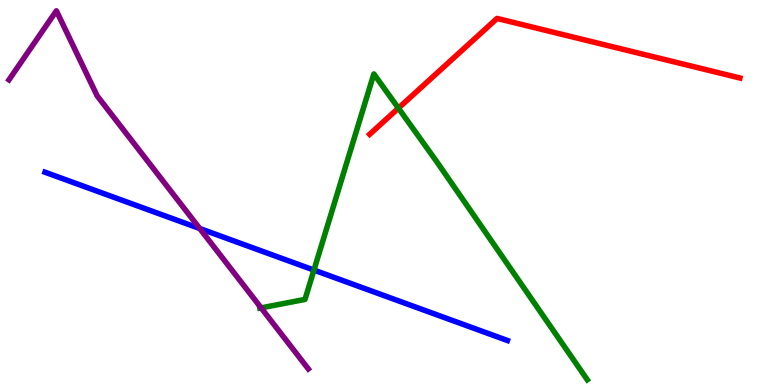[{'lines': ['blue', 'red'], 'intersections': []}, {'lines': ['green', 'red'], 'intersections': [{'x': 5.14, 'y': 7.19}]}, {'lines': ['purple', 'red'], 'intersections': []}, {'lines': ['blue', 'green'], 'intersections': [{'x': 4.05, 'y': 2.98}]}, {'lines': ['blue', 'purple'], 'intersections': [{'x': 2.58, 'y': 4.06}]}, {'lines': ['green', 'purple'], 'intersections': [{'x': 3.37, 'y': 2.0}]}]